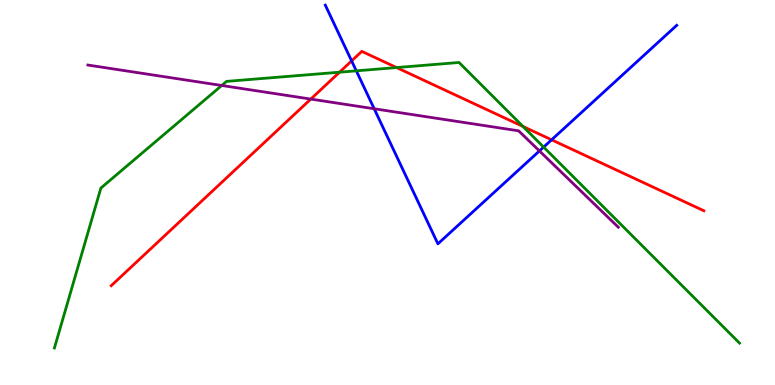[{'lines': ['blue', 'red'], 'intersections': [{'x': 4.54, 'y': 8.42}, {'x': 7.12, 'y': 6.37}]}, {'lines': ['green', 'red'], 'intersections': [{'x': 4.38, 'y': 8.12}, {'x': 5.12, 'y': 8.25}, {'x': 6.75, 'y': 6.71}]}, {'lines': ['purple', 'red'], 'intersections': [{'x': 4.01, 'y': 7.43}]}, {'lines': ['blue', 'green'], 'intersections': [{'x': 4.6, 'y': 8.16}, {'x': 7.01, 'y': 6.18}]}, {'lines': ['blue', 'purple'], 'intersections': [{'x': 4.83, 'y': 7.18}, {'x': 6.96, 'y': 6.08}]}, {'lines': ['green', 'purple'], 'intersections': [{'x': 2.86, 'y': 7.78}]}]